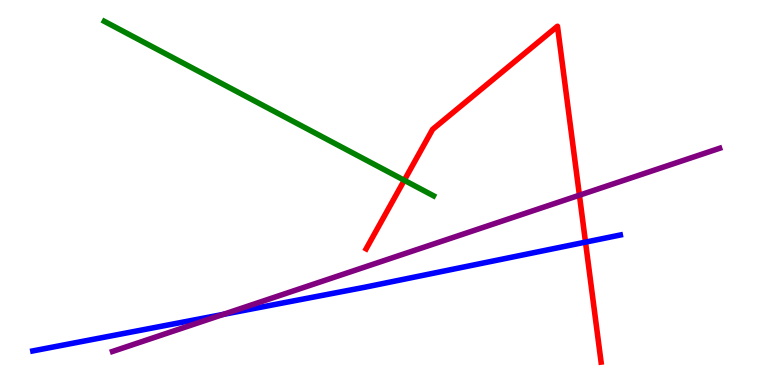[{'lines': ['blue', 'red'], 'intersections': [{'x': 7.55, 'y': 3.71}]}, {'lines': ['green', 'red'], 'intersections': [{'x': 5.22, 'y': 5.32}]}, {'lines': ['purple', 'red'], 'intersections': [{'x': 7.48, 'y': 4.93}]}, {'lines': ['blue', 'green'], 'intersections': []}, {'lines': ['blue', 'purple'], 'intersections': [{'x': 2.88, 'y': 1.83}]}, {'lines': ['green', 'purple'], 'intersections': []}]